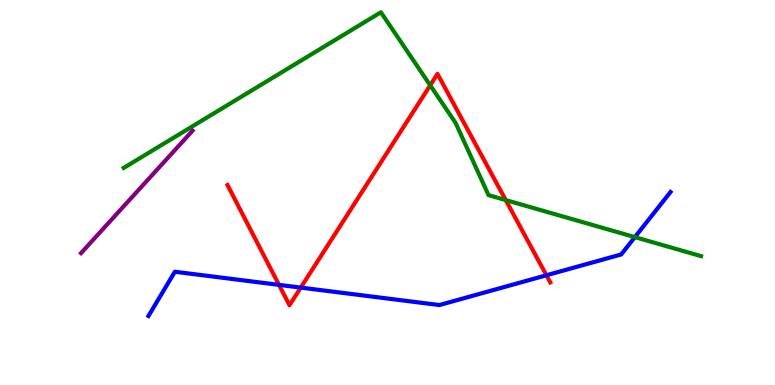[{'lines': ['blue', 'red'], 'intersections': [{'x': 3.6, 'y': 2.6}, {'x': 3.88, 'y': 2.53}, {'x': 7.05, 'y': 2.85}]}, {'lines': ['green', 'red'], 'intersections': [{'x': 5.55, 'y': 7.78}, {'x': 6.53, 'y': 4.8}]}, {'lines': ['purple', 'red'], 'intersections': []}, {'lines': ['blue', 'green'], 'intersections': [{'x': 8.19, 'y': 3.84}]}, {'lines': ['blue', 'purple'], 'intersections': []}, {'lines': ['green', 'purple'], 'intersections': []}]